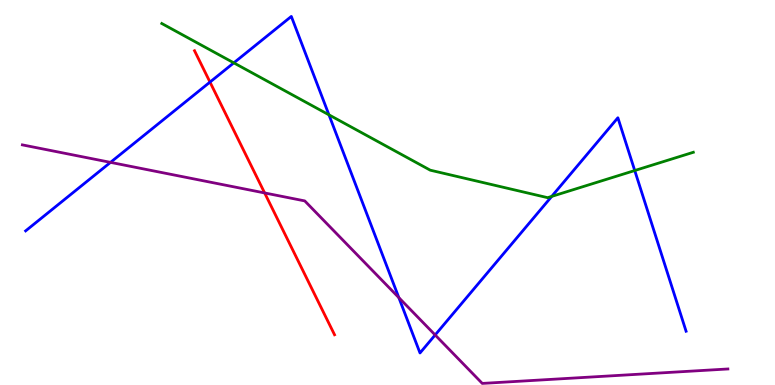[{'lines': ['blue', 'red'], 'intersections': [{'x': 2.71, 'y': 7.87}]}, {'lines': ['green', 'red'], 'intersections': []}, {'lines': ['purple', 'red'], 'intersections': [{'x': 3.41, 'y': 4.99}]}, {'lines': ['blue', 'green'], 'intersections': [{'x': 3.02, 'y': 8.37}, {'x': 4.24, 'y': 7.02}, {'x': 7.12, 'y': 4.9}, {'x': 8.19, 'y': 5.57}]}, {'lines': ['blue', 'purple'], 'intersections': [{'x': 1.43, 'y': 5.78}, {'x': 5.15, 'y': 2.27}, {'x': 5.61, 'y': 1.3}]}, {'lines': ['green', 'purple'], 'intersections': []}]